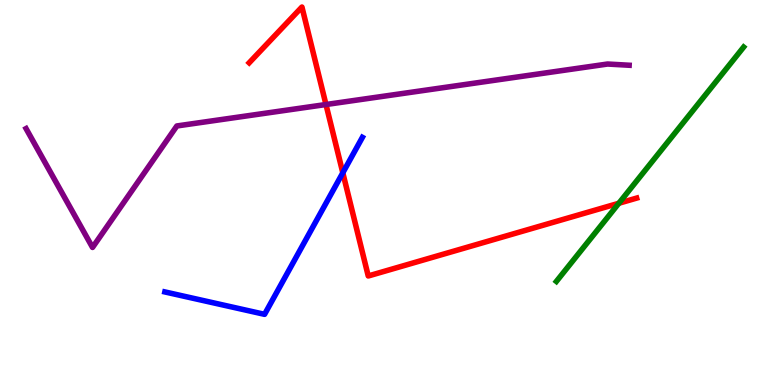[{'lines': ['blue', 'red'], 'intersections': [{'x': 4.42, 'y': 5.51}]}, {'lines': ['green', 'red'], 'intersections': [{'x': 7.98, 'y': 4.72}]}, {'lines': ['purple', 'red'], 'intersections': [{'x': 4.21, 'y': 7.29}]}, {'lines': ['blue', 'green'], 'intersections': []}, {'lines': ['blue', 'purple'], 'intersections': []}, {'lines': ['green', 'purple'], 'intersections': []}]